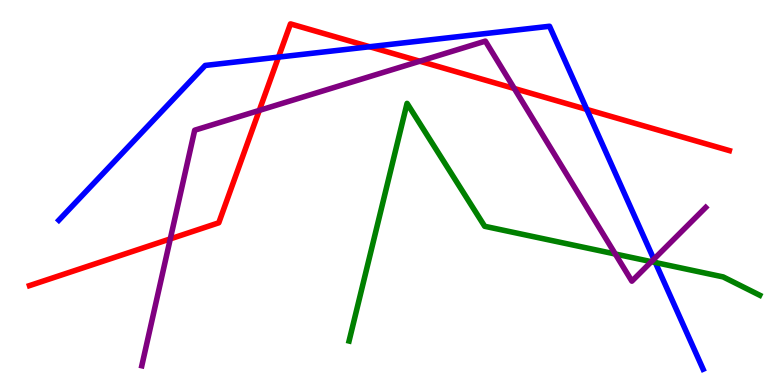[{'lines': ['blue', 'red'], 'intersections': [{'x': 3.59, 'y': 8.52}, {'x': 4.77, 'y': 8.79}, {'x': 7.57, 'y': 7.16}]}, {'lines': ['green', 'red'], 'intersections': []}, {'lines': ['purple', 'red'], 'intersections': [{'x': 2.2, 'y': 3.8}, {'x': 3.35, 'y': 7.13}, {'x': 5.42, 'y': 8.41}, {'x': 6.64, 'y': 7.7}]}, {'lines': ['blue', 'green'], 'intersections': [{'x': 8.46, 'y': 3.18}]}, {'lines': ['blue', 'purple'], 'intersections': [{'x': 8.44, 'y': 3.27}]}, {'lines': ['green', 'purple'], 'intersections': [{'x': 7.94, 'y': 3.4}, {'x': 8.4, 'y': 3.2}]}]